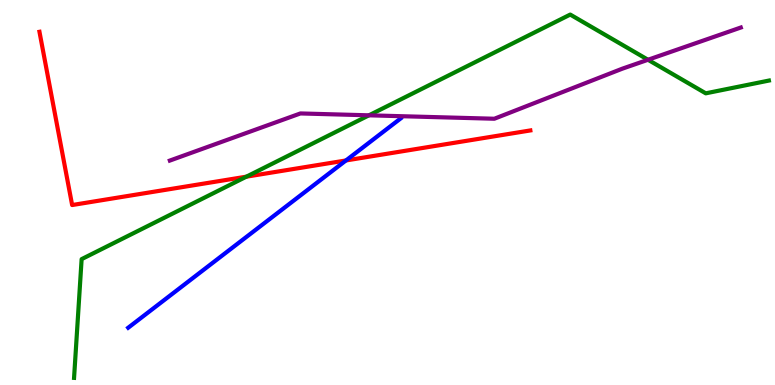[{'lines': ['blue', 'red'], 'intersections': [{'x': 4.46, 'y': 5.83}]}, {'lines': ['green', 'red'], 'intersections': [{'x': 3.18, 'y': 5.41}]}, {'lines': ['purple', 'red'], 'intersections': []}, {'lines': ['blue', 'green'], 'intersections': []}, {'lines': ['blue', 'purple'], 'intersections': []}, {'lines': ['green', 'purple'], 'intersections': [{'x': 4.76, 'y': 7.0}, {'x': 8.36, 'y': 8.45}]}]